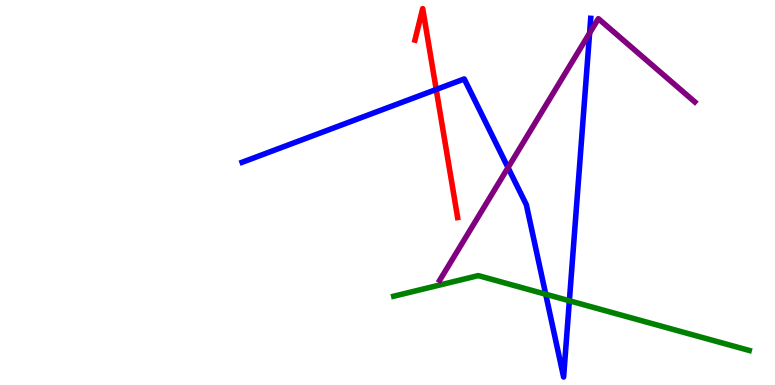[{'lines': ['blue', 'red'], 'intersections': [{'x': 5.63, 'y': 7.68}]}, {'lines': ['green', 'red'], 'intersections': []}, {'lines': ['purple', 'red'], 'intersections': []}, {'lines': ['blue', 'green'], 'intersections': [{'x': 7.04, 'y': 2.36}, {'x': 7.35, 'y': 2.19}]}, {'lines': ['blue', 'purple'], 'intersections': [{'x': 6.56, 'y': 5.65}, {'x': 7.61, 'y': 9.14}]}, {'lines': ['green', 'purple'], 'intersections': []}]